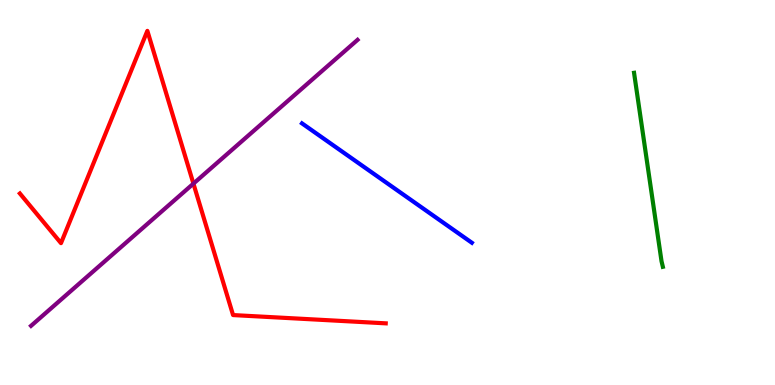[{'lines': ['blue', 'red'], 'intersections': []}, {'lines': ['green', 'red'], 'intersections': []}, {'lines': ['purple', 'red'], 'intersections': [{'x': 2.5, 'y': 5.23}]}, {'lines': ['blue', 'green'], 'intersections': []}, {'lines': ['blue', 'purple'], 'intersections': []}, {'lines': ['green', 'purple'], 'intersections': []}]